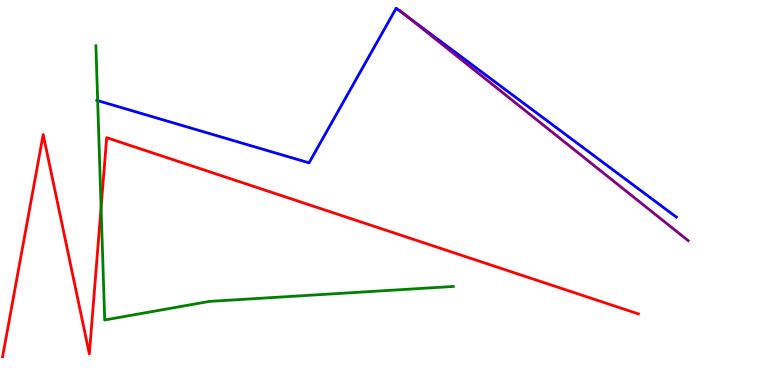[{'lines': ['blue', 'red'], 'intersections': []}, {'lines': ['green', 'red'], 'intersections': [{'x': 1.3, 'y': 4.61}]}, {'lines': ['purple', 'red'], 'intersections': []}, {'lines': ['blue', 'green'], 'intersections': [{'x': 1.26, 'y': 7.39}]}, {'lines': ['blue', 'purple'], 'intersections': [{'x': 5.26, 'y': 9.57}]}, {'lines': ['green', 'purple'], 'intersections': []}]